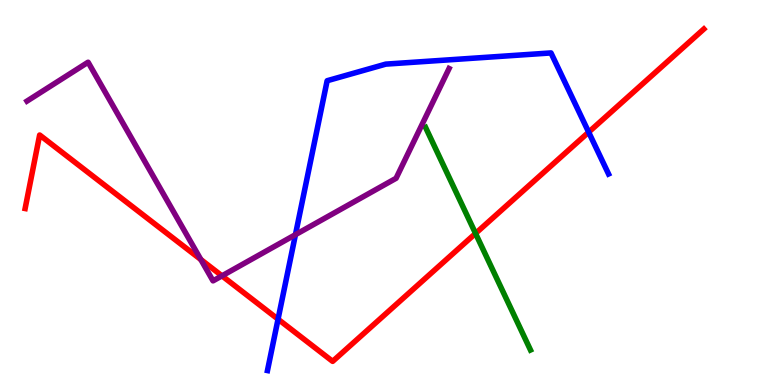[{'lines': ['blue', 'red'], 'intersections': [{'x': 3.59, 'y': 1.71}, {'x': 7.6, 'y': 6.57}]}, {'lines': ['green', 'red'], 'intersections': [{'x': 6.14, 'y': 3.94}]}, {'lines': ['purple', 'red'], 'intersections': [{'x': 2.59, 'y': 3.26}, {'x': 2.86, 'y': 2.84}]}, {'lines': ['blue', 'green'], 'intersections': []}, {'lines': ['blue', 'purple'], 'intersections': [{'x': 3.81, 'y': 3.9}]}, {'lines': ['green', 'purple'], 'intersections': []}]